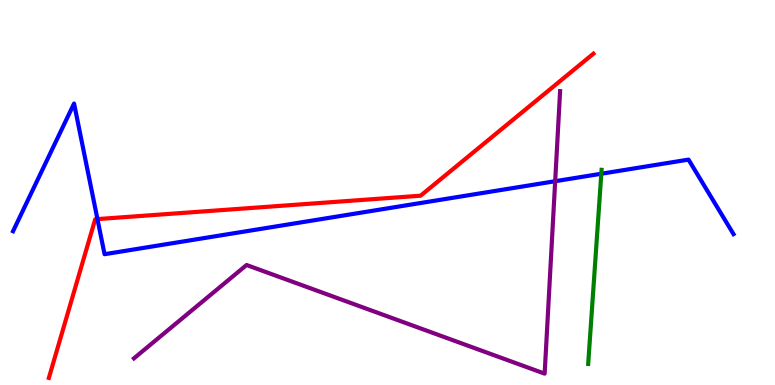[{'lines': ['blue', 'red'], 'intersections': [{'x': 1.26, 'y': 4.31}]}, {'lines': ['green', 'red'], 'intersections': []}, {'lines': ['purple', 'red'], 'intersections': []}, {'lines': ['blue', 'green'], 'intersections': [{'x': 7.76, 'y': 5.49}]}, {'lines': ['blue', 'purple'], 'intersections': [{'x': 7.16, 'y': 5.29}]}, {'lines': ['green', 'purple'], 'intersections': []}]